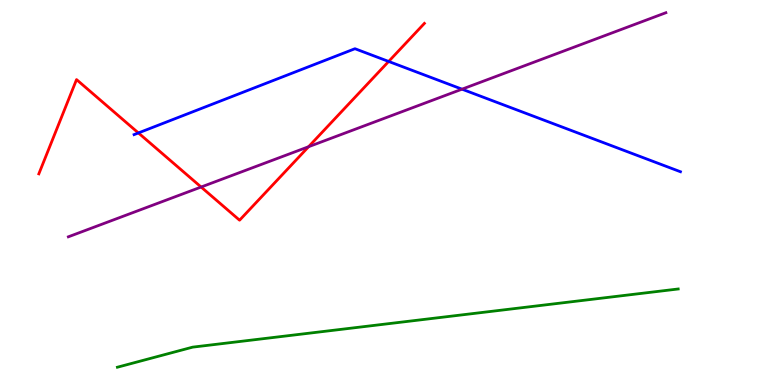[{'lines': ['blue', 'red'], 'intersections': [{'x': 1.79, 'y': 6.55}, {'x': 5.01, 'y': 8.4}]}, {'lines': ['green', 'red'], 'intersections': []}, {'lines': ['purple', 'red'], 'intersections': [{'x': 2.59, 'y': 5.14}, {'x': 3.98, 'y': 6.19}]}, {'lines': ['blue', 'green'], 'intersections': []}, {'lines': ['blue', 'purple'], 'intersections': [{'x': 5.96, 'y': 7.68}]}, {'lines': ['green', 'purple'], 'intersections': []}]